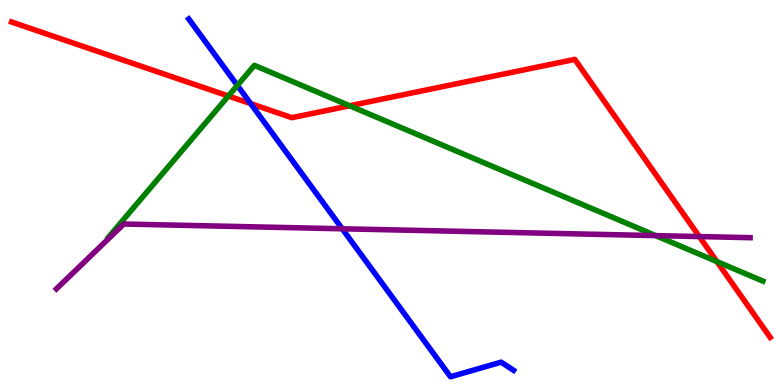[{'lines': ['blue', 'red'], 'intersections': [{'x': 3.23, 'y': 7.31}]}, {'lines': ['green', 'red'], 'intersections': [{'x': 2.95, 'y': 7.51}, {'x': 4.51, 'y': 7.25}, {'x': 9.25, 'y': 3.21}]}, {'lines': ['purple', 'red'], 'intersections': [{'x': 9.02, 'y': 3.86}]}, {'lines': ['blue', 'green'], 'intersections': [{'x': 3.06, 'y': 7.78}]}, {'lines': ['blue', 'purple'], 'intersections': [{'x': 4.42, 'y': 4.06}]}, {'lines': ['green', 'purple'], 'intersections': [{'x': 8.46, 'y': 3.88}]}]